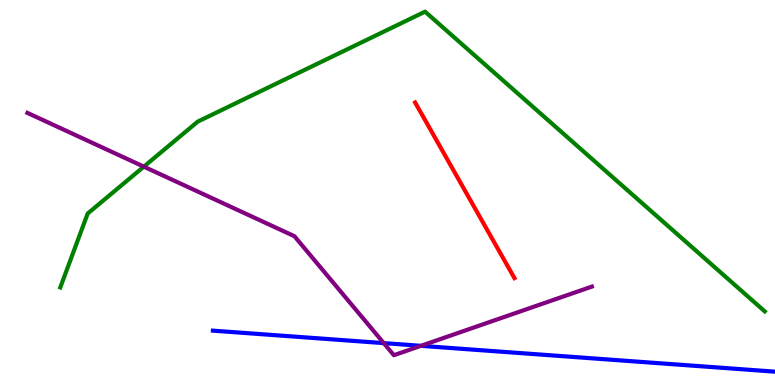[{'lines': ['blue', 'red'], 'intersections': []}, {'lines': ['green', 'red'], 'intersections': []}, {'lines': ['purple', 'red'], 'intersections': []}, {'lines': ['blue', 'green'], 'intersections': []}, {'lines': ['blue', 'purple'], 'intersections': [{'x': 4.95, 'y': 1.09}, {'x': 5.43, 'y': 1.02}]}, {'lines': ['green', 'purple'], 'intersections': [{'x': 1.86, 'y': 5.67}]}]